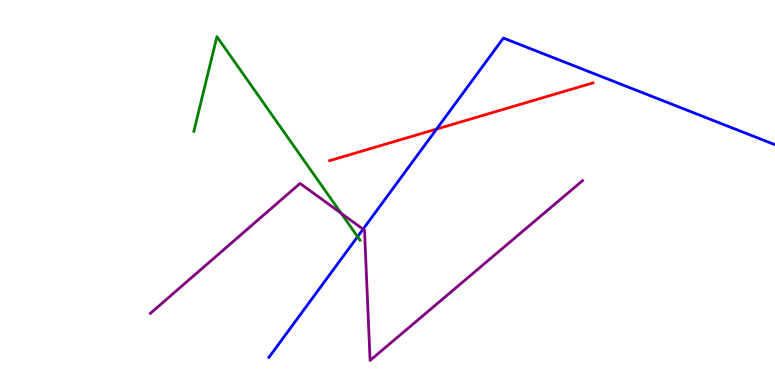[{'lines': ['blue', 'red'], 'intersections': [{'x': 5.63, 'y': 6.65}]}, {'lines': ['green', 'red'], 'intersections': []}, {'lines': ['purple', 'red'], 'intersections': []}, {'lines': ['blue', 'green'], 'intersections': [{'x': 4.61, 'y': 3.85}]}, {'lines': ['blue', 'purple'], 'intersections': [{'x': 4.68, 'y': 4.05}]}, {'lines': ['green', 'purple'], 'intersections': [{'x': 4.4, 'y': 4.46}]}]